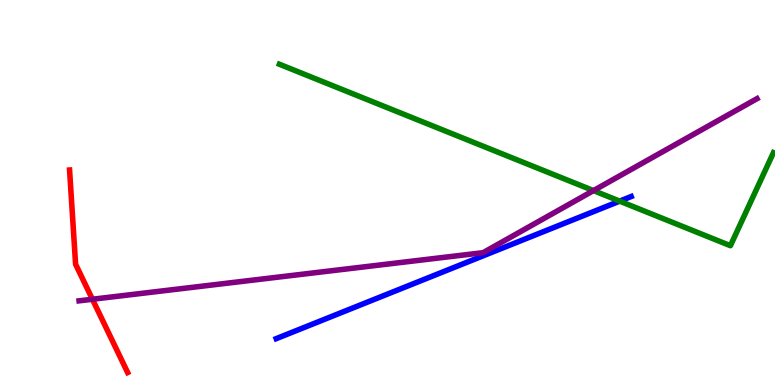[{'lines': ['blue', 'red'], 'intersections': []}, {'lines': ['green', 'red'], 'intersections': []}, {'lines': ['purple', 'red'], 'intersections': [{'x': 1.19, 'y': 2.23}]}, {'lines': ['blue', 'green'], 'intersections': [{'x': 8.0, 'y': 4.78}]}, {'lines': ['blue', 'purple'], 'intersections': []}, {'lines': ['green', 'purple'], 'intersections': [{'x': 7.66, 'y': 5.05}]}]